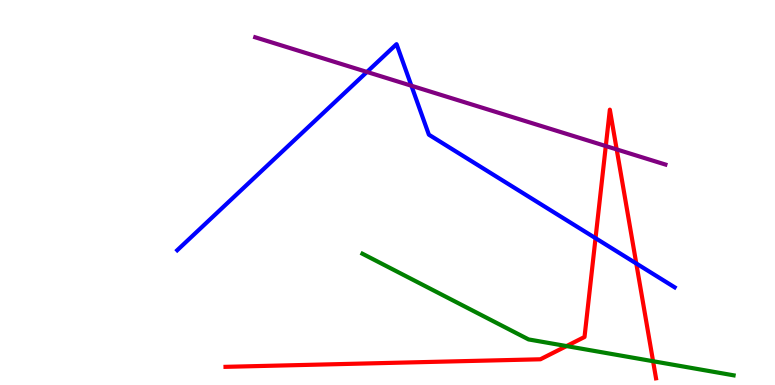[{'lines': ['blue', 'red'], 'intersections': [{'x': 7.68, 'y': 3.81}, {'x': 8.21, 'y': 3.16}]}, {'lines': ['green', 'red'], 'intersections': [{'x': 7.31, 'y': 1.01}, {'x': 8.43, 'y': 0.618}]}, {'lines': ['purple', 'red'], 'intersections': [{'x': 7.82, 'y': 6.21}, {'x': 7.96, 'y': 6.12}]}, {'lines': ['blue', 'green'], 'intersections': []}, {'lines': ['blue', 'purple'], 'intersections': [{'x': 4.73, 'y': 8.13}, {'x': 5.31, 'y': 7.77}]}, {'lines': ['green', 'purple'], 'intersections': []}]